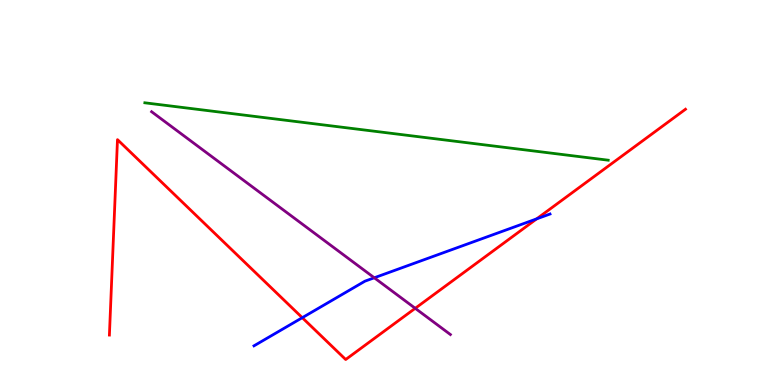[{'lines': ['blue', 'red'], 'intersections': [{'x': 3.9, 'y': 1.75}, {'x': 6.92, 'y': 4.32}]}, {'lines': ['green', 'red'], 'intersections': []}, {'lines': ['purple', 'red'], 'intersections': [{'x': 5.36, 'y': 1.99}]}, {'lines': ['blue', 'green'], 'intersections': []}, {'lines': ['blue', 'purple'], 'intersections': [{'x': 4.83, 'y': 2.78}]}, {'lines': ['green', 'purple'], 'intersections': []}]